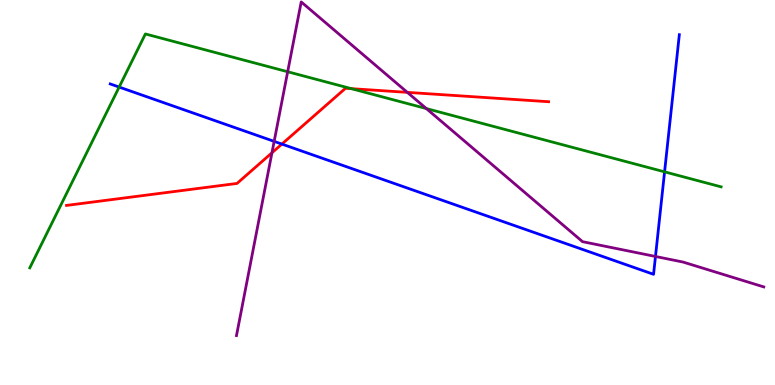[{'lines': ['blue', 'red'], 'intersections': [{'x': 3.64, 'y': 6.26}]}, {'lines': ['green', 'red'], 'intersections': [{'x': 4.53, 'y': 7.7}]}, {'lines': ['purple', 'red'], 'intersections': [{'x': 3.51, 'y': 6.03}, {'x': 5.26, 'y': 7.6}]}, {'lines': ['blue', 'green'], 'intersections': [{'x': 1.54, 'y': 7.74}, {'x': 8.58, 'y': 5.54}]}, {'lines': ['blue', 'purple'], 'intersections': [{'x': 3.54, 'y': 6.33}, {'x': 8.46, 'y': 3.34}]}, {'lines': ['green', 'purple'], 'intersections': [{'x': 3.71, 'y': 8.14}, {'x': 5.5, 'y': 7.18}]}]